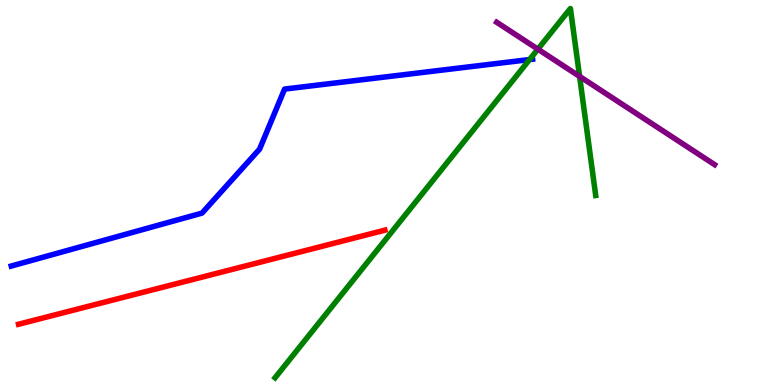[{'lines': ['blue', 'red'], 'intersections': []}, {'lines': ['green', 'red'], 'intersections': []}, {'lines': ['purple', 'red'], 'intersections': []}, {'lines': ['blue', 'green'], 'intersections': [{'x': 6.83, 'y': 8.45}]}, {'lines': ['blue', 'purple'], 'intersections': []}, {'lines': ['green', 'purple'], 'intersections': [{'x': 6.94, 'y': 8.72}, {'x': 7.48, 'y': 8.02}]}]